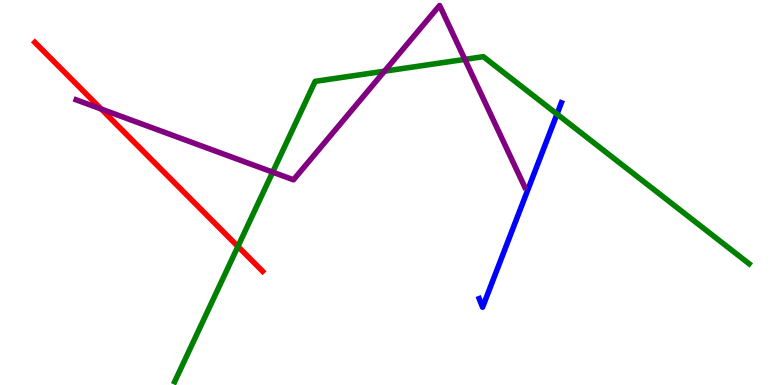[{'lines': ['blue', 'red'], 'intersections': []}, {'lines': ['green', 'red'], 'intersections': [{'x': 3.07, 'y': 3.6}]}, {'lines': ['purple', 'red'], 'intersections': [{'x': 1.31, 'y': 7.17}]}, {'lines': ['blue', 'green'], 'intersections': [{'x': 7.19, 'y': 7.04}]}, {'lines': ['blue', 'purple'], 'intersections': []}, {'lines': ['green', 'purple'], 'intersections': [{'x': 3.52, 'y': 5.53}, {'x': 4.96, 'y': 8.15}, {'x': 6.0, 'y': 8.46}]}]